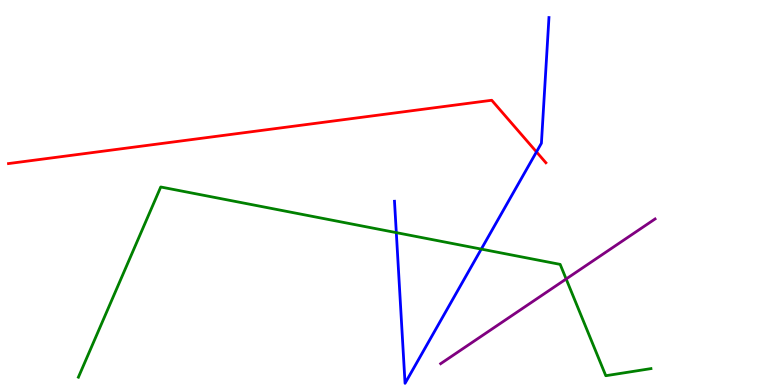[{'lines': ['blue', 'red'], 'intersections': [{'x': 6.92, 'y': 6.05}]}, {'lines': ['green', 'red'], 'intersections': []}, {'lines': ['purple', 'red'], 'intersections': []}, {'lines': ['blue', 'green'], 'intersections': [{'x': 5.11, 'y': 3.96}, {'x': 6.21, 'y': 3.53}]}, {'lines': ['blue', 'purple'], 'intersections': []}, {'lines': ['green', 'purple'], 'intersections': [{'x': 7.31, 'y': 2.75}]}]